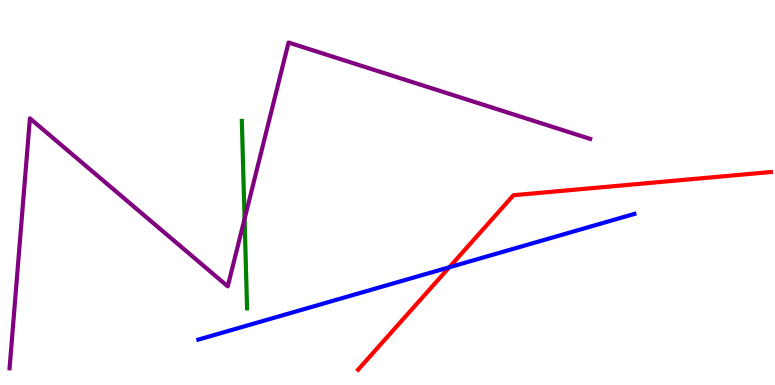[{'lines': ['blue', 'red'], 'intersections': [{'x': 5.8, 'y': 3.06}]}, {'lines': ['green', 'red'], 'intersections': []}, {'lines': ['purple', 'red'], 'intersections': []}, {'lines': ['blue', 'green'], 'intersections': []}, {'lines': ['blue', 'purple'], 'intersections': []}, {'lines': ['green', 'purple'], 'intersections': [{'x': 3.16, 'y': 4.32}]}]